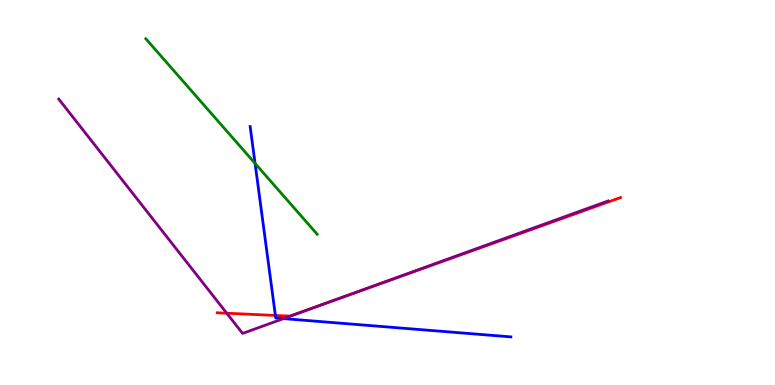[{'lines': ['blue', 'red'], 'intersections': [{'x': 3.55, 'y': 1.81}]}, {'lines': ['green', 'red'], 'intersections': []}, {'lines': ['purple', 'red'], 'intersections': [{'x': 2.93, 'y': 1.86}, {'x': 4.28, 'y': 2.18}]}, {'lines': ['blue', 'green'], 'intersections': [{'x': 3.29, 'y': 5.76}]}, {'lines': ['blue', 'purple'], 'intersections': [{'x': 3.66, 'y': 1.72}]}, {'lines': ['green', 'purple'], 'intersections': []}]